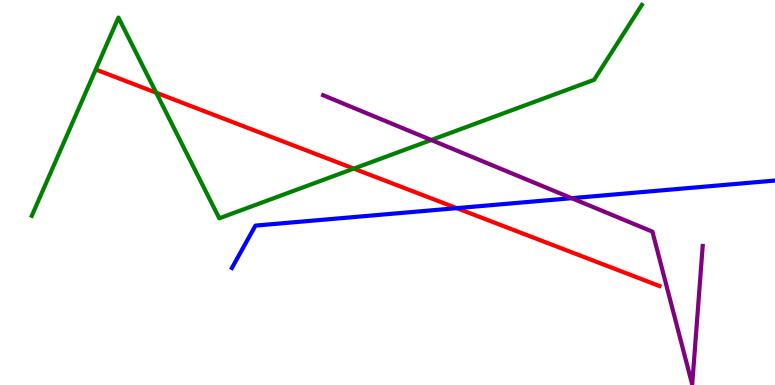[{'lines': ['blue', 'red'], 'intersections': [{'x': 5.89, 'y': 4.59}]}, {'lines': ['green', 'red'], 'intersections': [{'x': 2.02, 'y': 7.59}, {'x': 4.57, 'y': 5.62}]}, {'lines': ['purple', 'red'], 'intersections': []}, {'lines': ['blue', 'green'], 'intersections': []}, {'lines': ['blue', 'purple'], 'intersections': [{'x': 7.38, 'y': 4.85}]}, {'lines': ['green', 'purple'], 'intersections': [{'x': 5.56, 'y': 6.36}]}]